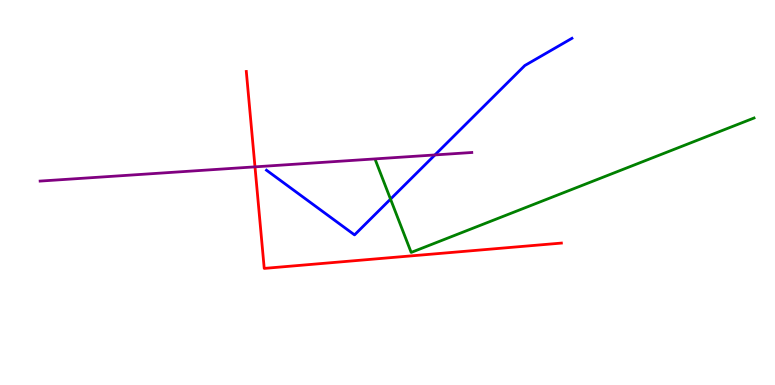[{'lines': ['blue', 'red'], 'intersections': []}, {'lines': ['green', 'red'], 'intersections': []}, {'lines': ['purple', 'red'], 'intersections': [{'x': 3.29, 'y': 5.67}]}, {'lines': ['blue', 'green'], 'intersections': [{'x': 5.04, 'y': 4.83}]}, {'lines': ['blue', 'purple'], 'intersections': [{'x': 5.61, 'y': 5.98}]}, {'lines': ['green', 'purple'], 'intersections': []}]